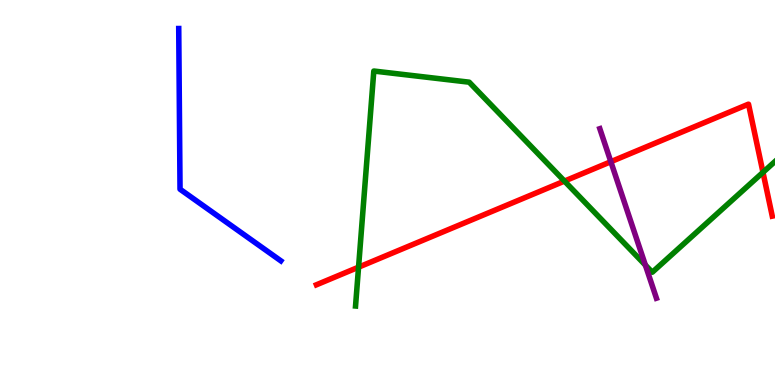[{'lines': ['blue', 'red'], 'intersections': []}, {'lines': ['green', 'red'], 'intersections': [{'x': 4.63, 'y': 3.06}, {'x': 7.28, 'y': 5.3}, {'x': 9.84, 'y': 5.52}]}, {'lines': ['purple', 'red'], 'intersections': [{'x': 7.88, 'y': 5.8}]}, {'lines': ['blue', 'green'], 'intersections': []}, {'lines': ['blue', 'purple'], 'intersections': []}, {'lines': ['green', 'purple'], 'intersections': [{'x': 8.33, 'y': 3.11}]}]